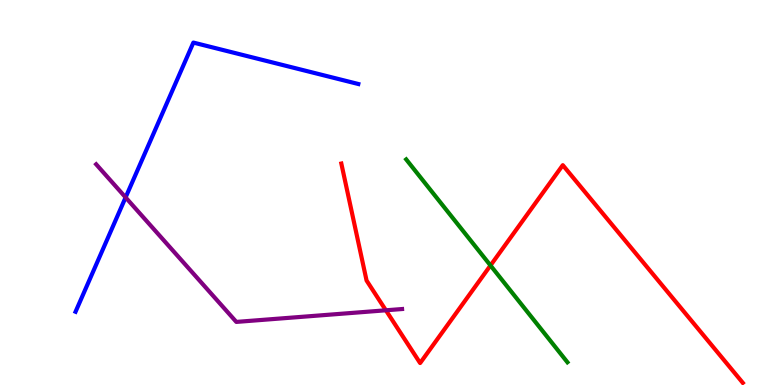[{'lines': ['blue', 'red'], 'intersections': []}, {'lines': ['green', 'red'], 'intersections': [{'x': 6.33, 'y': 3.11}]}, {'lines': ['purple', 'red'], 'intersections': [{'x': 4.98, 'y': 1.94}]}, {'lines': ['blue', 'green'], 'intersections': []}, {'lines': ['blue', 'purple'], 'intersections': [{'x': 1.62, 'y': 4.87}]}, {'lines': ['green', 'purple'], 'intersections': []}]